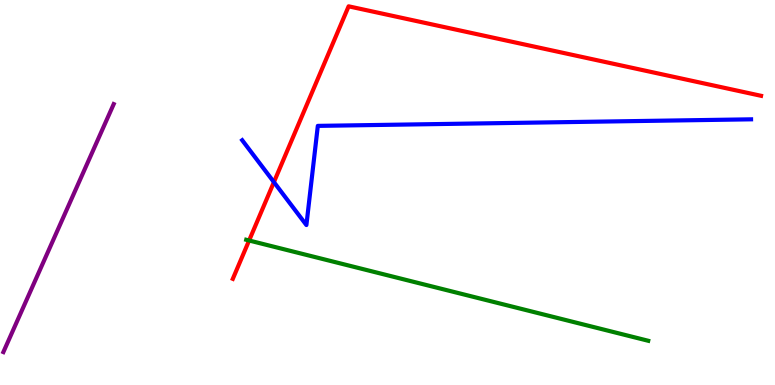[{'lines': ['blue', 'red'], 'intersections': [{'x': 3.53, 'y': 5.27}]}, {'lines': ['green', 'red'], 'intersections': [{'x': 3.21, 'y': 3.75}]}, {'lines': ['purple', 'red'], 'intersections': []}, {'lines': ['blue', 'green'], 'intersections': []}, {'lines': ['blue', 'purple'], 'intersections': []}, {'lines': ['green', 'purple'], 'intersections': []}]